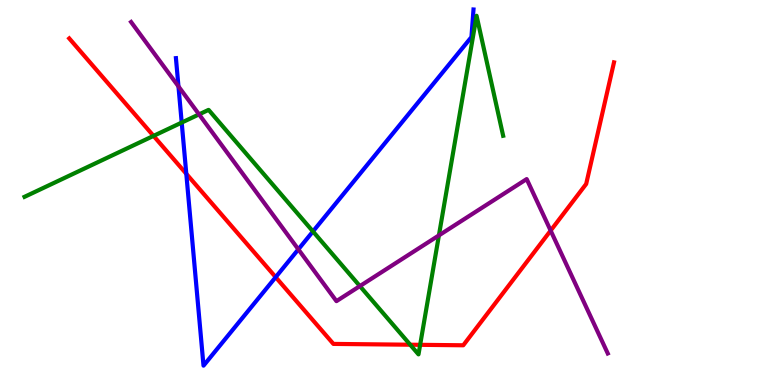[{'lines': ['blue', 'red'], 'intersections': [{'x': 2.4, 'y': 5.49}, {'x': 3.56, 'y': 2.8}]}, {'lines': ['green', 'red'], 'intersections': [{'x': 1.98, 'y': 6.47}, {'x': 5.29, 'y': 1.05}, {'x': 5.42, 'y': 1.04}]}, {'lines': ['purple', 'red'], 'intersections': [{'x': 7.11, 'y': 4.01}]}, {'lines': ['blue', 'green'], 'intersections': [{'x': 2.34, 'y': 6.82}, {'x': 4.04, 'y': 3.99}]}, {'lines': ['blue', 'purple'], 'intersections': [{'x': 2.3, 'y': 7.76}, {'x': 3.85, 'y': 3.52}]}, {'lines': ['green', 'purple'], 'intersections': [{'x': 2.57, 'y': 7.03}, {'x': 4.64, 'y': 2.57}, {'x': 5.66, 'y': 3.89}]}]